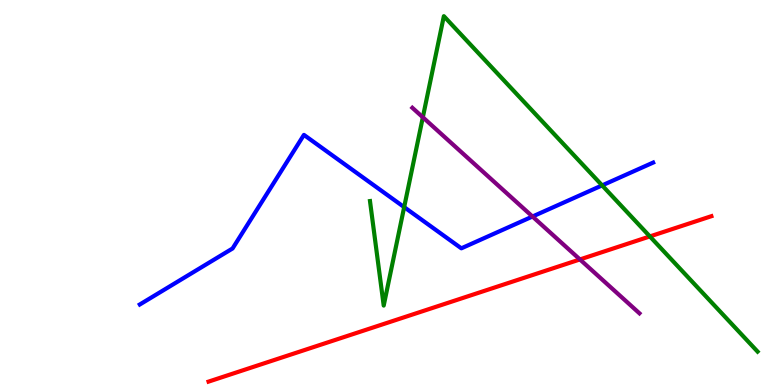[{'lines': ['blue', 'red'], 'intersections': []}, {'lines': ['green', 'red'], 'intersections': [{'x': 8.39, 'y': 3.86}]}, {'lines': ['purple', 'red'], 'intersections': [{'x': 7.48, 'y': 3.26}]}, {'lines': ['blue', 'green'], 'intersections': [{'x': 5.22, 'y': 4.62}, {'x': 7.77, 'y': 5.18}]}, {'lines': ['blue', 'purple'], 'intersections': [{'x': 6.87, 'y': 4.38}]}, {'lines': ['green', 'purple'], 'intersections': [{'x': 5.46, 'y': 6.95}]}]